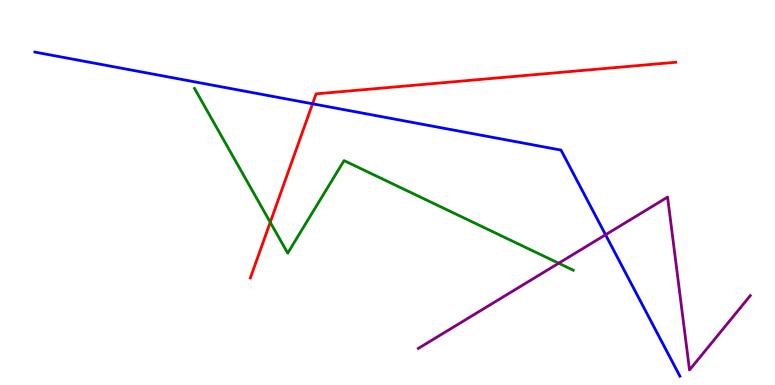[{'lines': ['blue', 'red'], 'intersections': [{'x': 4.03, 'y': 7.3}]}, {'lines': ['green', 'red'], 'intersections': [{'x': 3.49, 'y': 4.23}]}, {'lines': ['purple', 'red'], 'intersections': []}, {'lines': ['blue', 'green'], 'intersections': []}, {'lines': ['blue', 'purple'], 'intersections': [{'x': 7.81, 'y': 3.9}]}, {'lines': ['green', 'purple'], 'intersections': [{'x': 7.21, 'y': 3.16}]}]